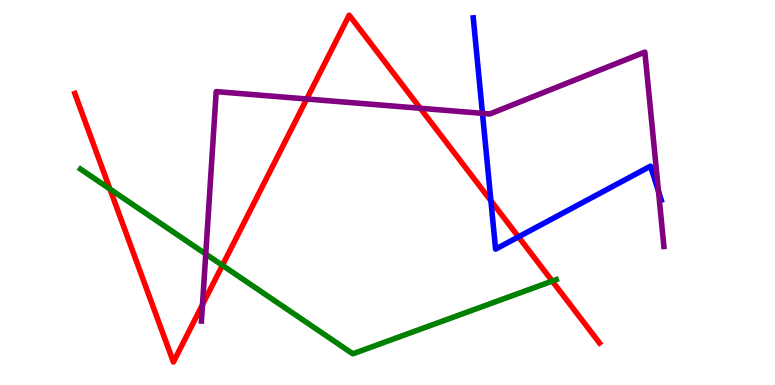[{'lines': ['blue', 'red'], 'intersections': [{'x': 6.33, 'y': 4.79}, {'x': 6.69, 'y': 3.85}]}, {'lines': ['green', 'red'], 'intersections': [{'x': 1.42, 'y': 5.09}, {'x': 2.87, 'y': 3.11}, {'x': 7.13, 'y': 2.7}]}, {'lines': ['purple', 'red'], 'intersections': [{'x': 2.61, 'y': 2.09}, {'x': 3.96, 'y': 7.43}, {'x': 5.42, 'y': 7.19}]}, {'lines': ['blue', 'green'], 'intersections': []}, {'lines': ['blue', 'purple'], 'intersections': [{'x': 6.23, 'y': 7.06}, {'x': 8.5, 'y': 5.03}]}, {'lines': ['green', 'purple'], 'intersections': [{'x': 2.65, 'y': 3.4}]}]